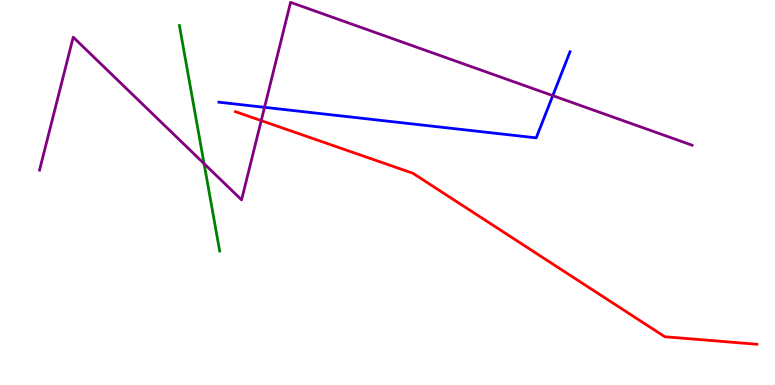[{'lines': ['blue', 'red'], 'intersections': []}, {'lines': ['green', 'red'], 'intersections': []}, {'lines': ['purple', 'red'], 'intersections': [{'x': 3.37, 'y': 6.87}]}, {'lines': ['blue', 'green'], 'intersections': []}, {'lines': ['blue', 'purple'], 'intersections': [{'x': 3.41, 'y': 7.21}, {'x': 7.13, 'y': 7.52}]}, {'lines': ['green', 'purple'], 'intersections': [{'x': 2.63, 'y': 5.75}]}]